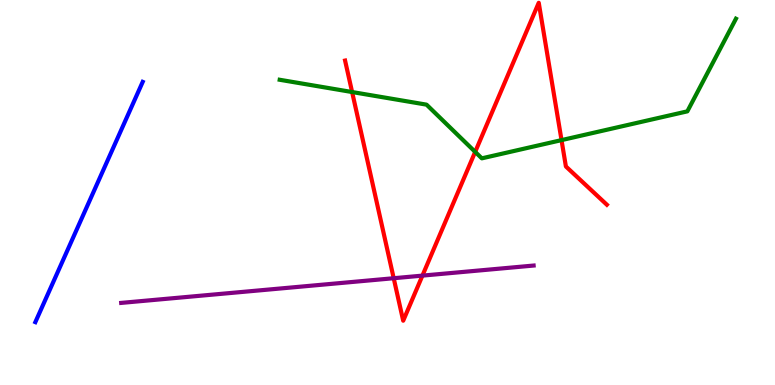[{'lines': ['blue', 'red'], 'intersections': []}, {'lines': ['green', 'red'], 'intersections': [{'x': 4.54, 'y': 7.61}, {'x': 6.13, 'y': 6.05}, {'x': 7.25, 'y': 6.36}]}, {'lines': ['purple', 'red'], 'intersections': [{'x': 5.08, 'y': 2.77}, {'x': 5.45, 'y': 2.84}]}, {'lines': ['blue', 'green'], 'intersections': []}, {'lines': ['blue', 'purple'], 'intersections': []}, {'lines': ['green', 'purple'], 'intersections': []}]